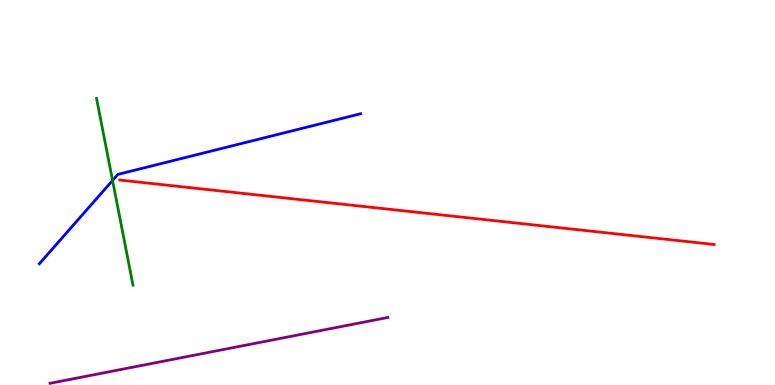[{'lines': ['blue', 'red'], 'intersections': []}, {'lines': ['green', 'red'], 'intersections': []}, {'lines': ['purple', 'red'], 'intersections': []}, {'lines': ['blue', 'green'], 'intersections': [{'x': 1.45, 'y': 5.31}]}, {'lines': ['blue', 'purple'], 'intersections': []}, {'lines': ['green', 'purple'], 'intersections': []}]